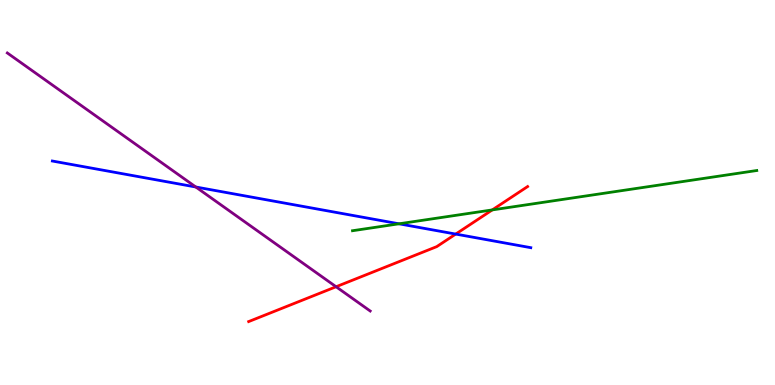[{'lines': ['blue', 'red'], 'intersections': [{'x': 5.88, 'y': 3.92}]}, {'lines': ['green', 'red'], 'intersections': [{'x': 6.35, 'y': 4.55}]}, {'lines': ['purple', 'red'], 'intersections': [{'x': 4.34, 'y': 2.55}]}, {'lines': ['blue', 'green'], 'intersections': [{'x': 5.15, 'y': 4.19}]}, {'lines': ['blue', 'purple'], 'intersections': [{'x': 2.53, 'y': 5.14}]}, {'lines': ['green', 'purple'], 'intersections': []}]